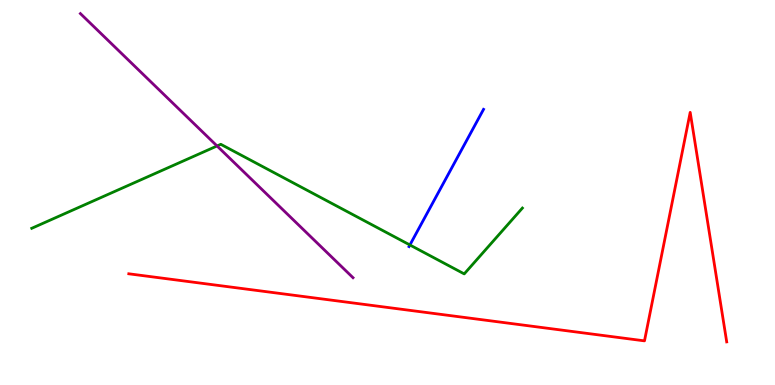[{'lines': ['blue', 'red'], 'intersections': []}, {'lines': ['green', 'red'], 'intersections': []}, {'lines': ['purple', 'red'], 'intersections': []}, {'lines': ['blue', 'green'], 'intersections': [{'x': 5.29, 'y': 3.64}]}, {'lines': ['blue', 'purple'], 'intersections': []}, {'lines': ['green', 'purple'], 'intersections': [{'x': 2.8, 'y': 6.21}]}]